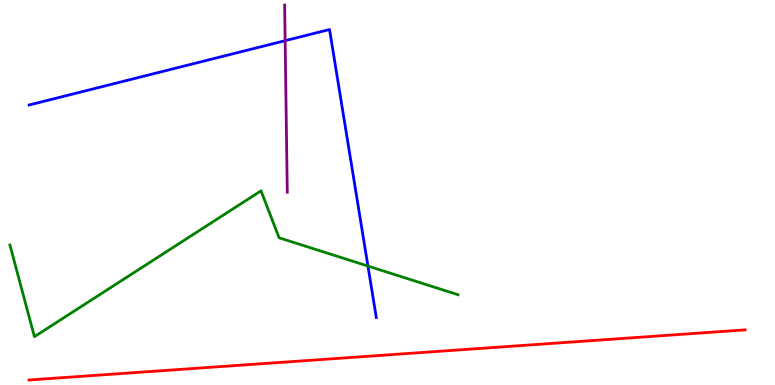[{'lines': ['blue', 'red'], 'intersections': []}, {'lines': ['green', 'red'], 'intersections': []}, {'lines': ['purple', 'red'], 'intersections': []}, {'lines': ['blue', 'green'], 'intersections': [{'x': 4.75, 'y': 3.09}]}, {'lines': ['blue', 'purple'], 'intersections': [{'x': 3.68, 'y': 8.94}]}, {'lines': ['green', 'purple'], 'intersections': []}]